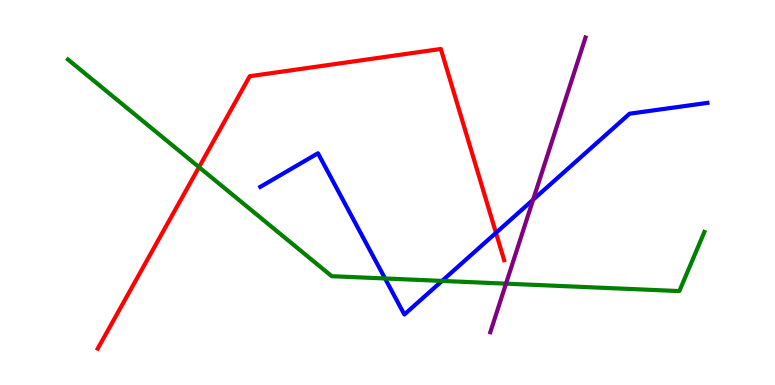[{'lines': ['blue', 'red'], 'intersections': [{'x': 6.4, 'y': 3.95}]}, {'lines': ['green', 'red'], 'intersections': [{'x': 2.57, 'y': 5.66}]}, {'lines': ['purple', 'red'], 'intersections': []}, {'lines': ['blue', 'green'], 'intersections': [{'x': 4.97, 'y': 2.77}, {'x': 5.7, 'y': 2.7}]}, {'lines': ['blue', 'purple'], 'intersections': [{'x': 6.88, 'y': 4.81}]}, {'lines': ['green', 'purple'], 'intersections': [{'x': 6.53, 'y': 2.63}]}]